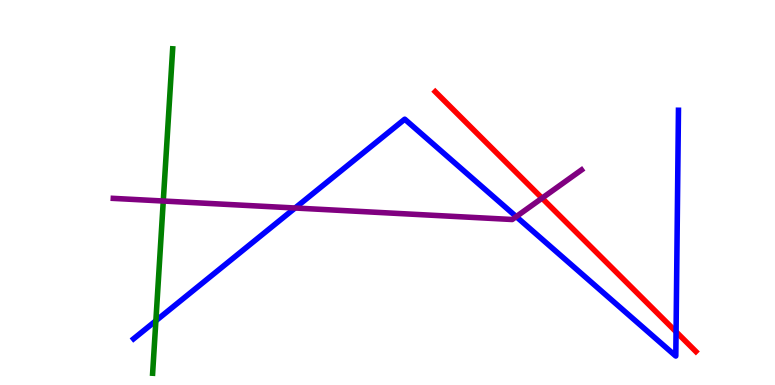[{'lines': ['blue', 'red'], 'intersections': [{'x': 8.72, 'y': 1.38}]}, {'lines': ['green', 'red'], 'intersections': []}, {'lines': ['purple', 'red'], 'intersections': [{'x': 6.99, 'y': 4.85}]}, {'lines': ['blue', 'green'], 'intersections': [{'x': 2.01, 'y': 1.67}]}, {'lines': ['blue', 'purple'], 'intersections': [{'x': 3.81, 'y': 4.6}, {'x': 6.66, 'y': 4.37}]}, {'lines': ['green', 'purple'], 'intersections': [{'x': 2.11, 'y': 4.78}]}]